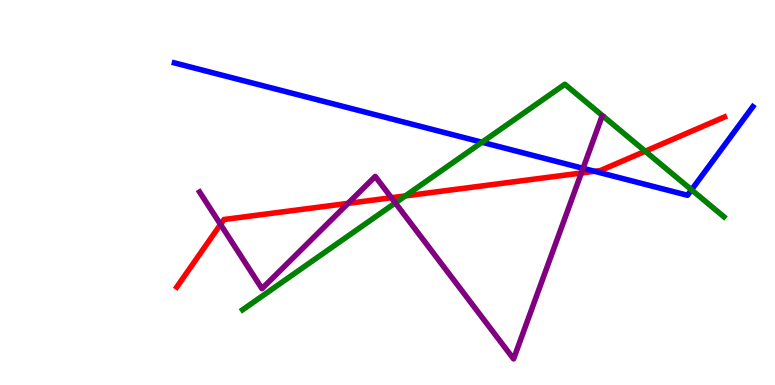[{'lines': ['blue', 'red'], 'intersections': [{'x': 7.67, 'y': 5.55}]}, {'lines': ['green', 'red'], 'intersections': [{'x': 5.23, 'y': 4.91}, {'x': 8.33, 'y': 6.07}]}, {'lines': ['purple', 'red'], 'intersections': [{'x': 2.85, 'y': 4.17}, {'x': 4.49, 'y': 4.72}, {'x': 5.05, 'y': 4.86}, {'x': 7.5, 'y': 5.51}]}, {'lines': ['blue', 'green'], 'intersections': [{'x': 6.22, 'y': 6.31}, {'x': 8.92, 'y': 5.07}]}, {'lines': ['blue', 'purple'], 'intersections': [{'x': 7.52, 'y': 5.63}]}, {'lines': ['green', 'purple'], 'intersections': [{'x': 5.1, 'y': 4.73}]}]